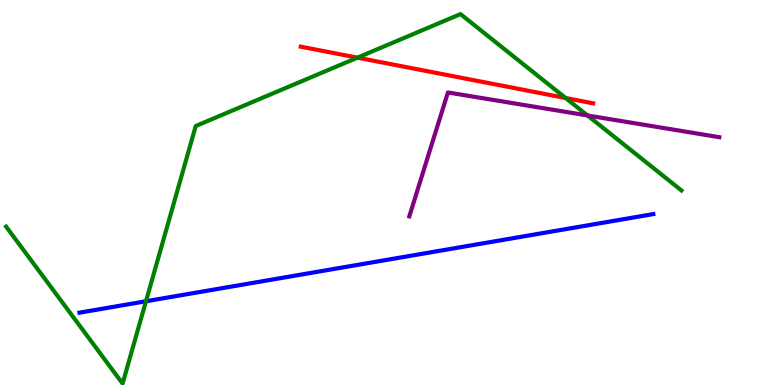[{'lines': ['blue', 'red'], 'intersections': []}, {'lines': ['green', 'red'], 'intersections': [{'x': 4.61, 'y': 8.5}, {'x': 7.3, 'y': 7.45}]}, {'lines': ['purple', 'red'], 'intersections': []}, {'lines': ['blue', 'green'], 'intersections': [{'x': 1.88, 'y': 2.18}]}, {'lines': ['blue', 'purple'], 'intersections': []}, {'lines': ['green', 'purple'], 'intersections': [{'x': 7.58, 'y': 7.0}]}]